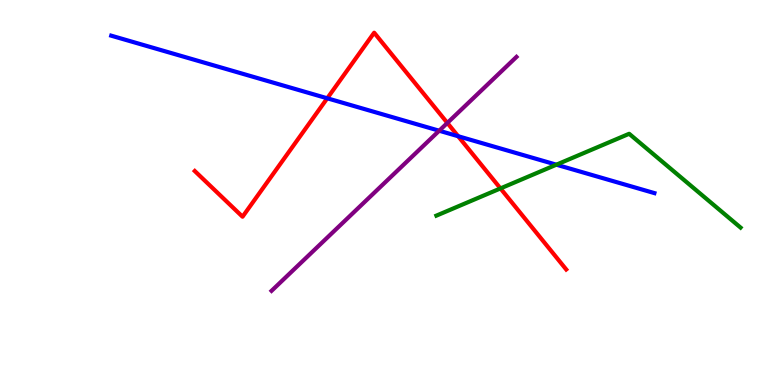[{'lines': ['blue', 'red'], 'intersections': [{'x': 4.22, 'y': 7.45}, {'x': 5.91, 'y': 6.46}]}, {'lines': ['green', 'red'], 'intersections': [{'x': 6.46, 'y': 5.11}]}, {'lines': ['purple', 'red'], 'intersections': [{'x': 5.77, 'y': 6.81}]}, {'lines': ['blue', 'green'], 'intersections': [{'x': 7.18, 'y': 5.72}]}, {'lines': ['blue', 'purple'], 'intersections': [{'x': 5.67, 'y': 6.6}]}, {'lines': ['green', 'purple'], 'intersections': []}]